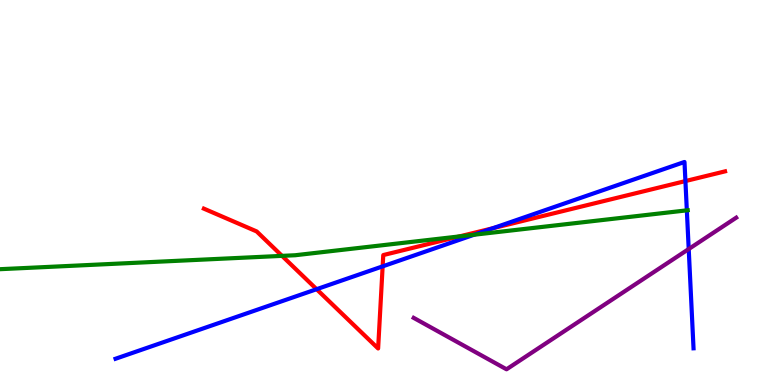[{'lines': ['blue', 'red'], 'intersections': [{'x': 4.09, 'y': 2.49}, {'x': 4.94, 'y': 3.08}, {'x': 6.36, 'y': 4.07}, {'x': 8.84, 'y': 5.3}]}, {'lines': ['green', 'red'], 'intersections': [{'x': 3.64, 'y': 3.35}, {'x': 5.93, 'y': 3.86}]}, {'lines': ['purple', 'red'], 'intersections': []}, {'lines': ['blue', 'green'], 'intersections': [{'x': 6.12, 'y': 3.9}, {'x': 8.86, 'y': 4.54}]}, {'lines': ['blue', 'purple'], 'intersections': [{'x': 8.89, 'y': 3.53}]}, {'lines': ['green', 'purple'], 'intersections': []}]